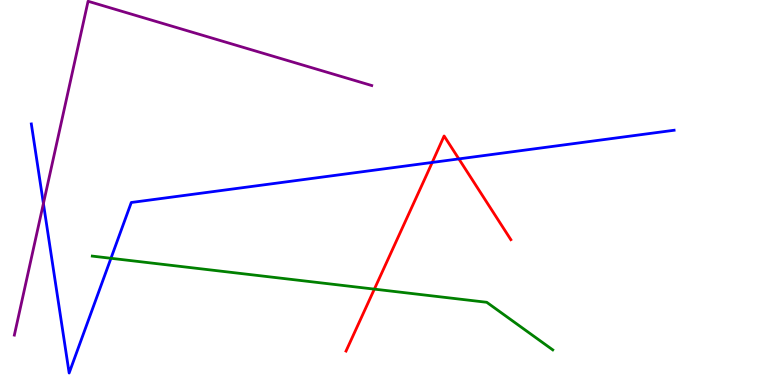[{'lines': ['blue', 'red'], 'intersections': [{'x': 5.58, 'y': 5.78}, {'x': 5.92, 'y': 5.87}]}, {'lines': ['green', 'red'], 'intersections': [{'x': 4.83, 'y': 2.49}]}, {'lines': ['purple', 'red'], 'intersections': []}, {'lines': ['blue', 'green'], 'intersections': [{'x': 1.43, 'y': 3.29}]}, {'lines': ['blue', 'purple'], 'intersections': [{'x': 0.56, 'y': 4.71}]}, {'lines': ['green', 'purple'], 'intersections': []}]